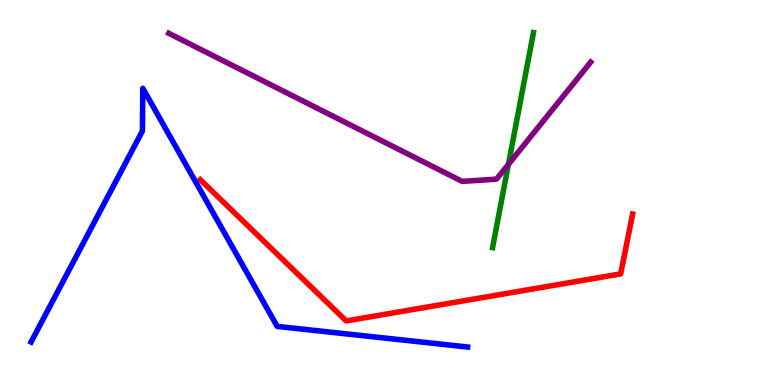[{'lines': ['blue', 'red'], 'intersections': []}, {'lines': ['green', 'red'], 'intersections': []}, {'lines': ['purple', 'red'], 'intersections': []}, {'lines': ['blue', 'green'], 'intersections': []}, {'lines': ['blue', 'purple'], 'intersections': []}, {'lines': ['green', 'purple'], 'intersections': [{'x': 6.56, 'y': 5.73}]}]